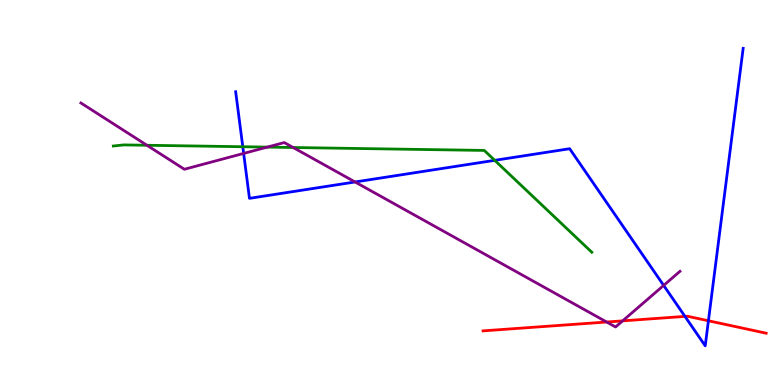[{'lines': ['blue', 'red'], 'intersections': [{'x': 8.84, 'y': 1.78}, {'x': 9.14, 'y': 1.67}]}, {'lines': ['green', 'red'], 'intersections': []}, {'lines': ['purple', 'red'], 'intersections': [{'x': 7.83, 'y': 1.64}, {'x': 8.03, 'y': 1.67}]}, {'lines': ['blue', 'green'], 'intersections': [{'x': 3.13, 'y': 6.19}, {'x': 6.38, 'y': 5.84}]}, {'lines': ['blue', 'purple'], 'intersections': [{'x': 3.14, 'y': 6.01}, {'x': 4.58, 'y': 5.27}, {'x': 8.56, 'y': 2.59}]}, {'lines': ['green', 'purple'], 'intersections': [{'x': 1.9, 'y': 6.23}, {'x': 3.45, 'y': 6.18}, {'x': 3.78, 'y': 6.17}]}]